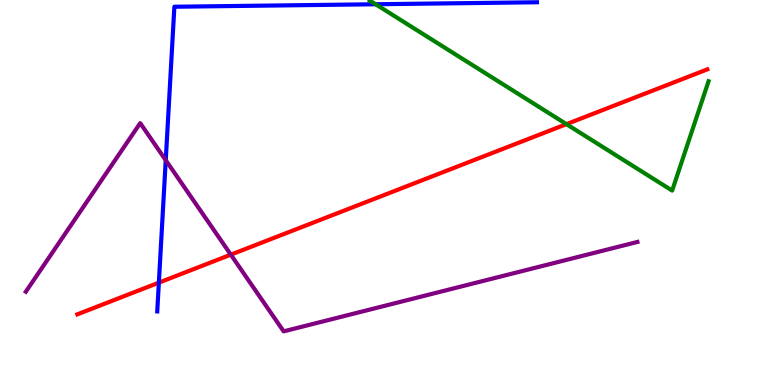[{'lines': ['blue', 'red'], 'intersections': [{'x': 2.05, 'y': 2.66}]}, {'lines': ['green', 'red'], 'intersections': [{'x': 7.31, 'y': 6.78}]}, {'lines': ['purple', 'red'], 'intersections': [{'x': 2.98, 'y': 3.39}]}, {'lines': ['blue', 'green'], 'intersections': [{'x': 4.85, 'y': 9.89}]}, {'lines': ['blue', 'purple'], 'intersections': [{'x': 2.14, 'y': 5.84}]}, {'lines': ['green', 'purple'], 'intersections': []}]